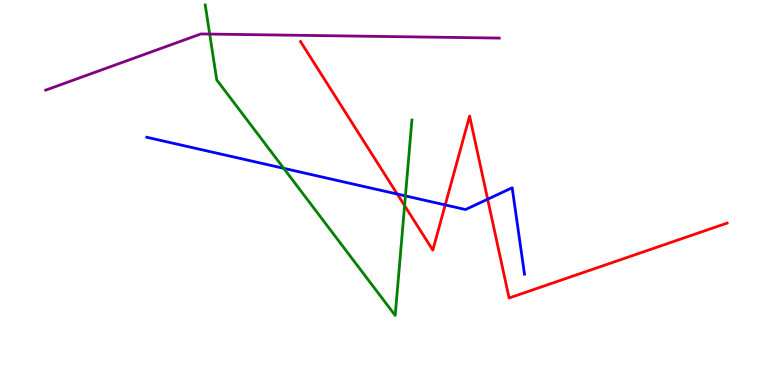[{'lines': ['blue', 'red'], 'intersections': [{'x': 5.13, 'y': 4.96}, {'x': 5.74, 'y': 4.68}, {'x': 6.29, 'y': 4.83}]}, {'lines': ['green', 'red'], 'intersections': [{'x': 5.22, 'y': 4.66}]}, {'lines': ['purple', 'red'], 'intersections': []}, {'lines': ['blue', 'green'], 'intersections': [{'x': 3.66, 'y': 5.63}, {'x': 5.23, 'y': 4.91}]}, {'lines': ['blue', 'purple'], 'intersections': []}, {'lines': ['green', 'purple'], 'intersections': [{'x': 2.71, 'y': 9.12}]}]